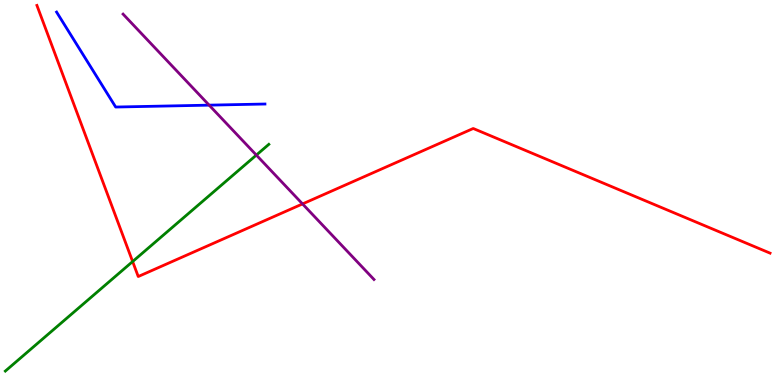[{'lines': ['blue', 'red'], 'intersections': []}, {'lines': ['green', 'red'], 'intersections': [{'x': 1.71, 'y': 3.21}]}, {'lines': ['purple', 'red'], 'intersections': [{'x': 3.9, 'y': 4.7}]}, {'lines': ['blue', 'green'], 'intersections': []}, {'lines': ['blue', 'purple'], 'intersections': [{'x': 2.7, 'y': 7.27}]}, {'lines': ['green', 'purple'], 'intersections': [{'x': 3.31, 'y': 5.97}]}]